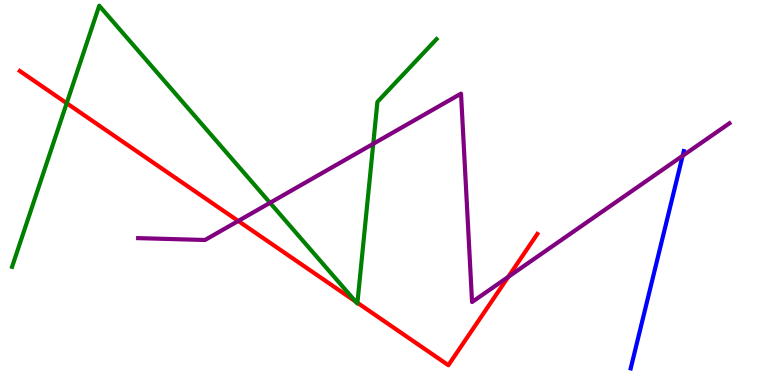[{'lines': ['blue', 'red'], 'intersections': []}, {'lines': ['green', 'red'], 'intersections': [{'x': 0.861, 'y': 7.32}, {'x': 4.59, 'y': 2.17}, {'x': 4.61, 'y': 2.14}]}, {'lines': ['purple', 'red'], 'intersections': [{'x': 3.07, 'y': 4.26}, {'x': 6.56, 'y': 2.81}]}, {'lines': ['blue', 'green'], 'intersections': []}, {'lines': ['blue', 'purple'], 'intersections': [{'x': 8.81, 'y': 5.95}]}, {'lines': ['green', 'purple'], 'intersections': [{'x': 3.48, 'y': 4.73}, {'x': 4.82, 'y': 6.26}]}]